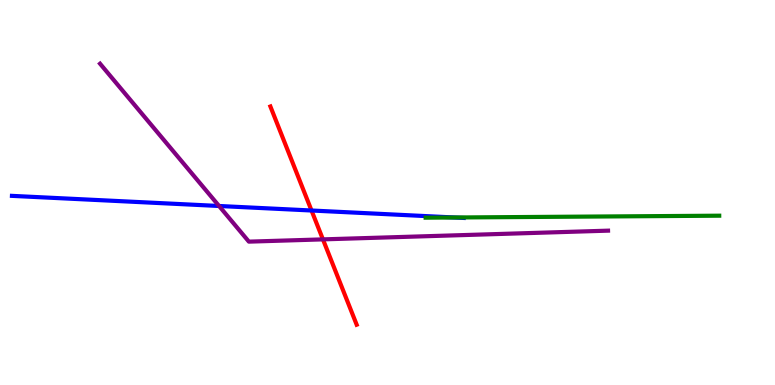[{'lines': ['blue', 'red'], 'intersections': [{'x': 4.02, 'y': 4.53}]}, {'lines': ['green', 'red'], 'intersections': []}, {'lines': ['purple', 'red'], 'intersections': [{'x': 4.17, 'y': 3.78}]}, {'lines': ['blue', 'green'], 'intersections': [{'x': 5.86, 'y': 4.35}]}, {'lines': ['blue', 'purple'], 'intersections': [{'x': 2.83, 'y': 4.65}]}, {'lines': ['green', 'purple'], 'intersections': []}]